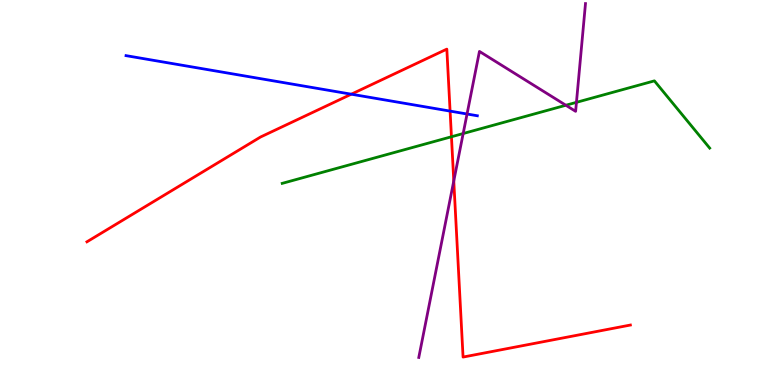[{'lines': ['blue', 'red'], 'intersections': [{'x': 4.53, 'y': 7.55}, {'x': 5.81, 'y': 7.11}]}, {'lines': ['green', 'red'], 'intersections': [{'x': 5.83, 'y': 6.45}]}, {'lines': ['purple', 'red'], 'intersections': [{'x': 5.86, 'y': 5.3}]}, {'lines': ['blue', 'green'], 'intersections': []}, {'lines': ['blue', 'purple'], 'intersections': [{'x': 6.03, 'y': 7.04}]}, {'lines': ['green', 'purple'], 'intersections': [{'x': 5.98, 'y': 6.53}, {'x': 7.3, 'y': 7.27}, {'x': 7.44, 'y': 7.34}]}]